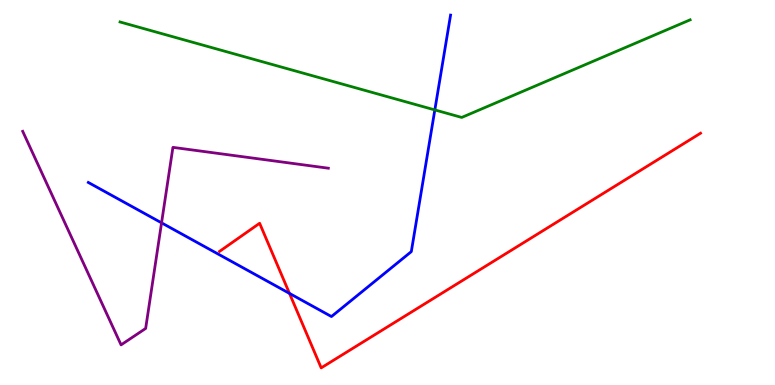[{'lines': ['blue', 'red'], 'intersections': [{'x': 3.74, 'y': 2.38}]}, {'lines': ['green', 'red'], 'intersections': []}, {'lines': ['purple', 'red'], 'intersections': []}, {'lines': ['blue', 'green'], 'intersections': [{'x': 5.61, 'y': 7.14}]}, {'lines': ['blue', 'purple'], 'intersections': [{'x': 2.08, 'y': 4.21}]}, {'lines': ['green', 'purple'], 'intersections': []}]